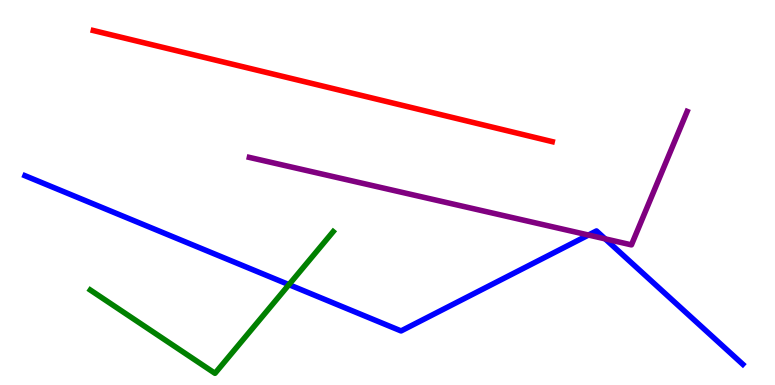[{'lines': ['blue', 'red'], 'intersections': []}, {'lines': ['green', 'red'], 'intersections': []}, {'lines': ['purple', 'red'], 'intersections': []}, {'lines': ['blue', 'green'], 'intersections': [{'x': 3.73, 'y': 2.61}]}, {'lines': ['blue', 'purple'], 'intersections': [{'x': 7.59, 'y': 3.9}, {'x': 7.81, 'y': 3.8}]}, {'lines': ['green', 'purple'], 'intersections': []}]